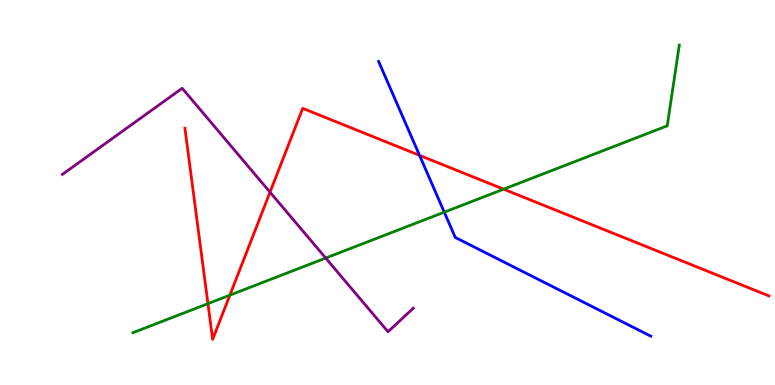[{'lines': ['blue', 'red'], 'intersections': [{'x': 5.41, 'y': 5.97}]}, {'lines': ['green', 'red'], 'intersections': [{'x': 2.68, 'y': 2.11}, {'x': 2.97, 'y': 2.33}, {'x': 6.5, 'y': 5.09}]}, {'lines': ['purple', 'red'], 'intersections': [{'x': 3.48, 'y': 5.01}]}, {'lines': ['blue', 'green'], 'intersections': [{'x': 5.73, 'y': 4.49}]}, {'lines': ['blue', 'purple'], 'intersections': []}, {'lines': ['green', 'purple'], 'intersections': [{'x': 4.2, 'y': 3.3}]}]